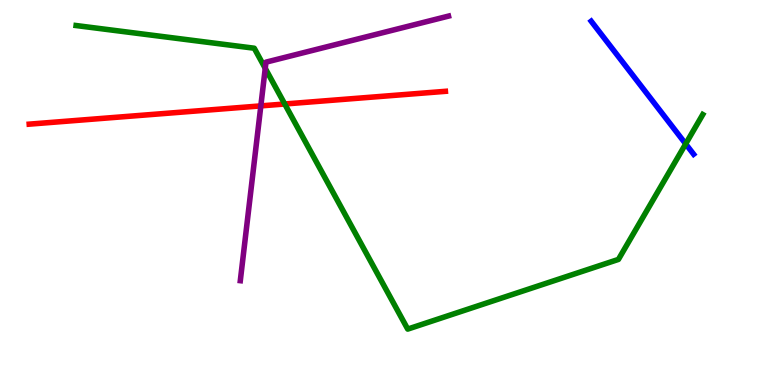[{'lines': ['blue', 'red'], 'intersections': []}, {'lines': ['green', 'red'], 'intersections': [{'x': 3.67, 'y': 7.3}]}, {'lines': ['purple', 'red'], 'intersections': [{'x': 3.37, 'y': 7.25}]}, {'lines': ['blue', 'green'], 'intersections': [{'x': 8.85, 'y': 6.26}]}, {'lines': ['blue', 'purple'], 'intersections': []}, {'lines': ['green', 'purple'], 'intersections': [{'x': 3.42, 'y': 8.23}]}]